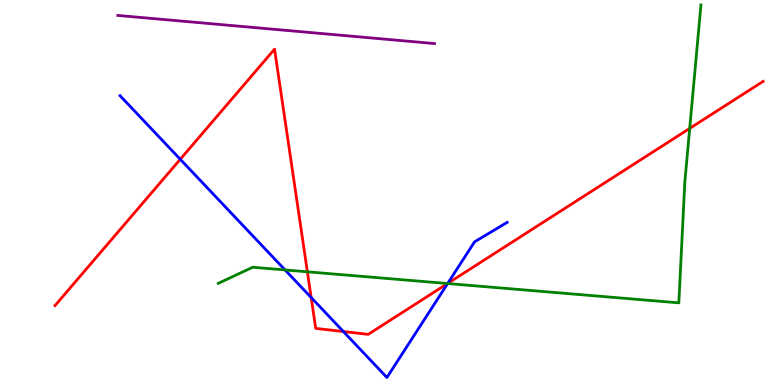[{'lines': ['blue', 'red'], 'intersections': [{'x': 2.33, 'y': 5.86}, {'x': 4.02, 'y': 2.27}, {'x': 4.43, 'y': 1.39}, {'x': 5.78, 'y': 2.64}]}, {'lines': ['green', 'red'], 'intersections': [{'x': 3.97, 'y': 2.94}, {'x': 5.77, 'y': 2.64}, {'x': 8.9, 'y': 6.66}]}, {'lines': ['purple', 'red'], 'intersections': []}, {'lines': ['blue', 'green'], 'intersections': [{'x': 3.68, 'y': 2.99}, {'x': 5.78, 'y': 2.64}]}, {'lines': ['blue', 'purple'], 'intersections': []}, {'lines': ['green', 'purple'], 'intersections': []}]